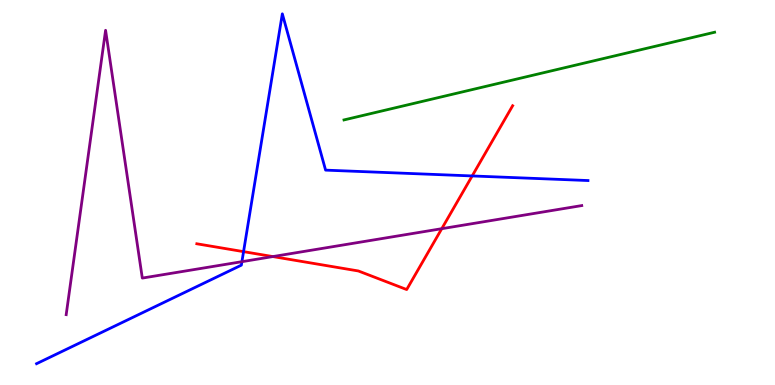[{'lines': ['blue', 'red'], 'intersections': [{'x': 3.14, 'y': 3.46}, {'x': 6.09, 'y': 5.43}]}, {'lines': ['green', 'red'], 'intersections': []}, {'lines': ['purple', 'red'], 'intersections': [{'x': 3.52, 'y': 3.34}, {'x': 5.7, 'y': 4.06}]}, {'lines': ['blue', 'green'], 'intersections': []}, {'lines': ['blue', 'purple'], 'intersections': [{'x': 3.12, 'y': 3.2}]}, {'lines': ['green', 'purple'], 'intersections': []}]